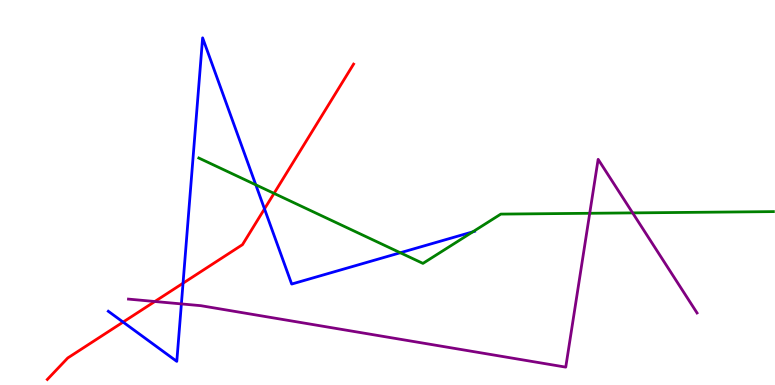[{'lines': ['blue', 'red'], 'intersections': [{'x': 1.59, 'y': 1.63}, {'x': 2.36, 'y': 2.64}, {'x': 3.41, 'y': 4.57}]}, {'lines': ['green', 'red'], 'intersections': [{'x': 3.54, 'y': 4.98}]}, {'lines': ['purple', 'red'], 'intersections': [{'x': 2.0, 'y': 2.17}]}, {'lines': ['blue', 'green'], 'intersections': [{'x': 3.3, 'y': 5.2}, {'x': 5.17, 'y': 3.44}, {'x': 6.1, 'y': 3.98}]}, {'lines': ['blue', 'purple'], 'intersections': [{'x': 2.34, 'y': 2.11}]}, {'lines': ['green', 'purple'], 'intersections': [{'x': 7.61, 'y': 4.46}, {'x': 8.16, 'y': 4.47}]}]